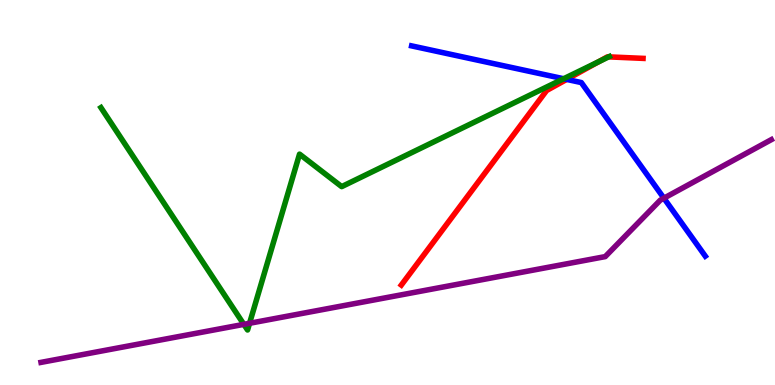[{'lines': ['blue', 'red'], 'intersections': [{'x': 7.31, 'y': 7.94}]}, {'lines': ['green', 'red'], 'intersections': [{'x': 7.72, 'y': 8.39}, {'x': 7.85, 'y': 8.52}]}, {'lines': ['purple', 'red'], 'intersections': []}, {'lines': ['blue', 'green'], 'intersections': [{'x': 7.27, 'y': 7.95}]}, {'lines': ['blue', 'purple'], 'intersections': [{'x': 8.57, 'y': 4.85}]}, {'lines': ['green', 'purple'], 'intersections': [{'x': 3.15, 'y': 1.58}, {'x': 3.22, 'y': 1.6}]}]